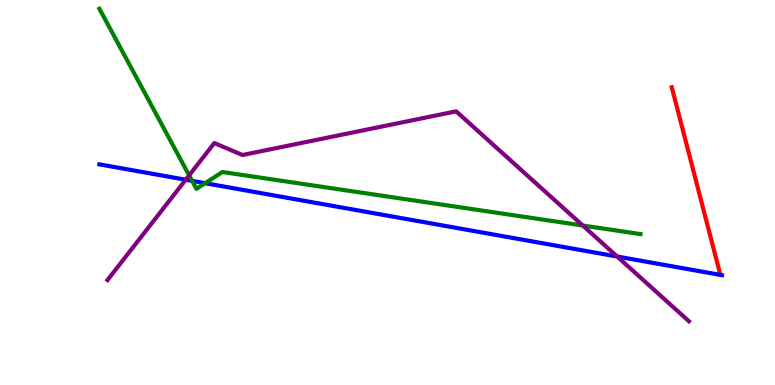[{'lines': ['blue', 'red'], 'intersections': []}, {'lines': ['green', 'red'], 'intersections': []}, {'lines': ['purple', 'red'], 'intersections': []}, {'lines': ['blue', 'green'], 'intersections': [{'x': 2.48, 'y': 5.3}, {'x': 2.65, 'y': 5.24}]}, {'lines': ['blue', 'purple'], 'intersections': [{'x': 2.4, 'y': 5.33}, {'x': 7.96, 'y': 3.34}]}, {'lines': ['green', 'purple'], 'intersections': [{'x': 2.44, 'y': 5.45}, {'x': 7.52, 'y': 4.14}]}]